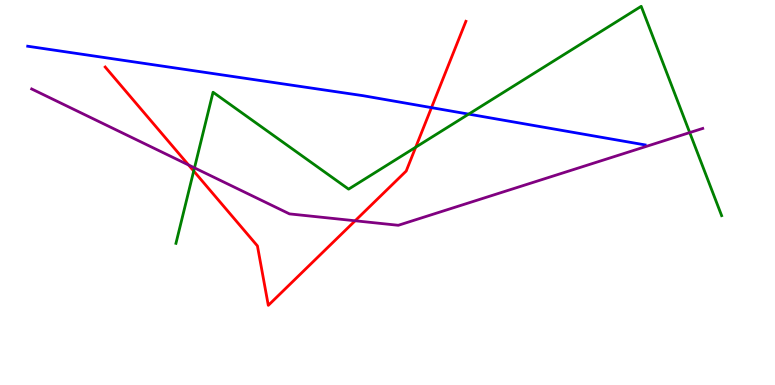[{'lines': ['blue', 'red'], 'intersections': [{'x': 5.57, 'y': 7.2}]}, {'lines': ['green', 'red'], 'intersections': [{'x': 2.5, 'y': 5.56}, {'x': 5.36, 'y': 6.18}]}, {'lines': ['purple', 'red'], 'intersections': [{'x': 2.43, 'y': 5.71}, {'x': 4.58, 'y': 4.27}]}, {'lines': ['blue', 'green'], 'intersections': [{'x': 6.05, 'y': 7.04}]}, {'lines': ['blue', 'purple'], 'intersections': []}, {'lines': ['green', 'purple'], 'intersections': [{'x': 2.51, 'y': 5.64}, {'x': 8.9, 'y': 6.56}]}]